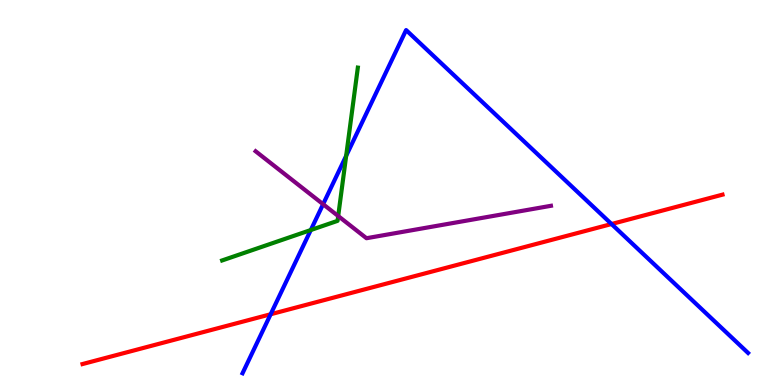[{'lines': ['blue', 'red'], 'intersections': [{'x': 3.49, 'y': 1.84}, {'x': 7.89, 'y': 4.18}]}, {'lines': ['green', 'red'], 'intersections': []}, {'lines': ['purple', 'red'], 'intersections': []}, {'lines': ['blue', 'green'], 'intersections': [{'x': 4.01, 'y': 4.03}, {'x': 4.47, 'y': 5.95}]}, {'lines': ['blue', 'purple'], 'intersections': [{'x': 4.17, 'y': 4.7}]}, {'lines': ['green', 'purple'], 'intersections': [{'x': 4.36, 'y': 4.39}]}]